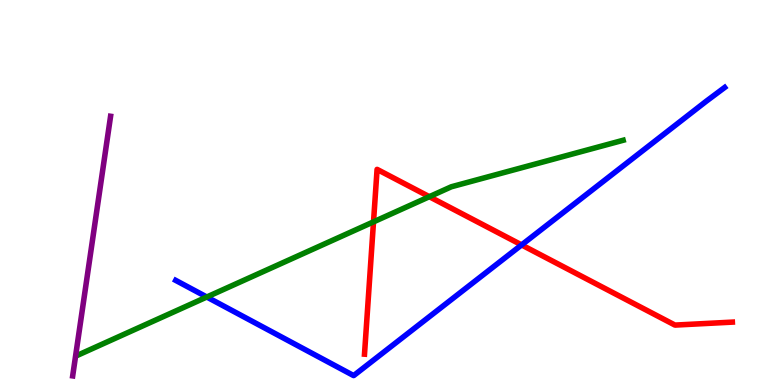[{'lines': ['blue', 'red'], 'intersections': [{'x': 6.73, 'y': 3.64}]}, {'lines': ['green', 'red'], 'intersections': [{'x': 4.82, 'y': 4.24}, {'x': 5.54, 'y': 4.89}]}, {'lines': ['purple', 'red'], 'intersections': []}, {'lines': ['blue', 'green'], 'intersections': [{'x': 2.67, 'y': 2.29}]}, {'lines': ['blue', 'purple'], 'intersections': []}, {'lines': ['green', 'purple'], 'intersections': []}]